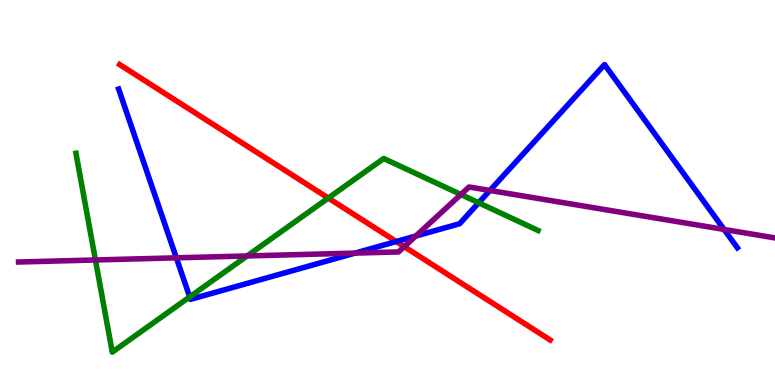[{'lines': ['blue', 'red'], 'intersections': [{'x': 5.11, 'y': 3.73}]}, {'lines': ['green', 'red'], 'intersections': [{'x': 4.24, 'y': 4.86}]}, {'lines': ['purple', 'red'], 'intersections': [{'x': 5.22, 'y': 3.59}]}, {'lines': ['blue', 'green'], 'intersections': [{'x': 2.45, 'y': 2.29}, {'x': 6.18, 'y': 4.73}]}, {'lines': ['blue', 'purple'], 'intersections': [{'x': 2.28, 'y': 3.3}, {'x': 4.58, 'y': 3.43}, {'x': 5.36, 'y': 3.87}, {'x': 6.32, 'y': 5.05}, {'x': 9.34, 'y': 4.04}]}, {'lines': ['green', 'purple'], 'intersections': [{'x': 1.23, 'y': 3.25}, {'x': 3.19, 'y': 3.35}, {'x': 5.95, 'y': 4.95}]}]